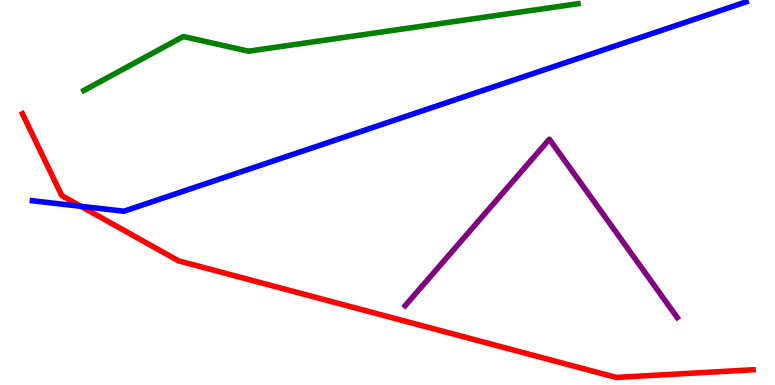[{'lines': ['blue', 'red'], 'intersections': [{'x': 1.04, 'y': 4.64}]}, {'lines': ['green', 'red'], 'intersections': []}, {'lines': ['purple', 'red'], 'intersections': []}, {'lines': ['blue', 'green'], 'intersections': []}, {'lines': ['blue', 'purple'], 'intersections': []}, {'lines': ['green', 'purple'], 'intersections': []}]